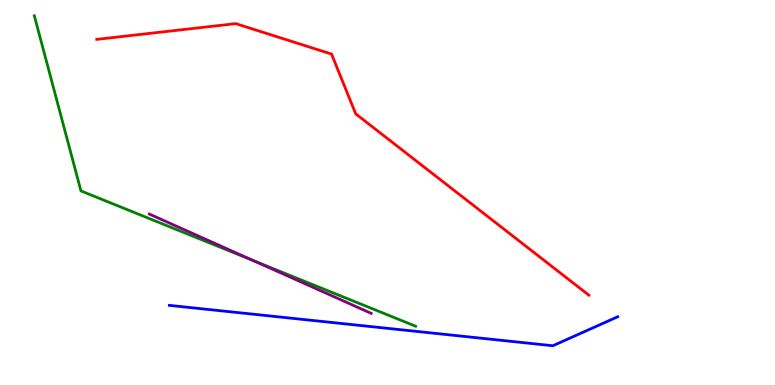[{'lines': ['blue', 'red'], 'intersections': []}, {'lines': ['green', 'red'], 'intersections': []}, {'lines': ['purple', 'red'], 'intersections': []}, {'lines': ['blue', 'green'], 'intersections': []}, {'lines': ['blue', 'purple'], 'intersections': []}, {'lines': ['green', 'purple'], 'intersections': [{'x': 3.27, 'y': 3.23}]}]